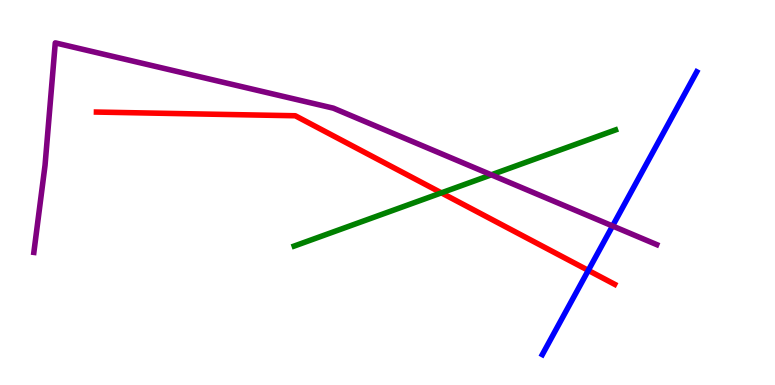[{'lines': ['blue', 'red'], 'intersections': [{'x': 7.59, 'y': 2.98}]}, {'lines': ['green', 'red'], 'intersections': [{'x': 5.7, 'y': 4.99}]}, {'lines': ['purple', 'red'], 'intersections': []}, {'lines': ['blue', 'green'], 'intersections': []}, {'lines': ['blue', 'purple'], 'intersections': [{'x': 7.9, 'y': 4.13}]}, {'lines': ['green', 'purple'], 'intersections': [{'x': 6.34, 'y': 5.46}]}]